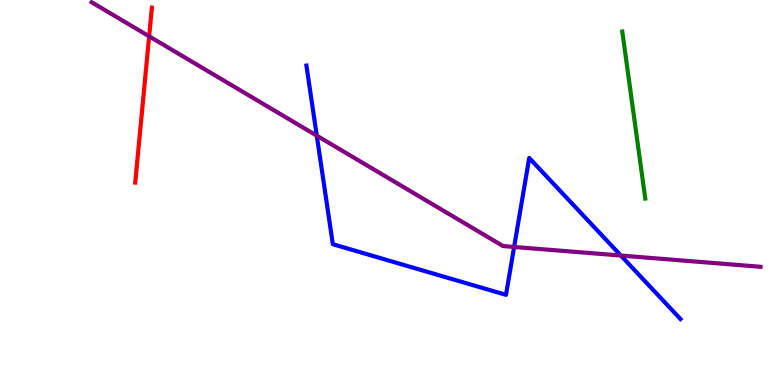[{'lines': ['blue', 'red'], 'intersections': []}, {'lines': ['green', 'red'], 'intersections': []}, {'lines': ['purple', 'red'], 'intersections': [{'x': 1.92, 'y': 9.06}]}, {'lines': ['blue', 'green'], 'intersections': []}, {'lines': ['blue', 'purple'], 'intersections': [{'x': 4.09, 'y': 6.48}, {'x': 6.63, 'y': 3.59}, {'x': 8.01, 'y': 3.36}]}, {'lines': ['green', 'purple'], 'intersections': []}]